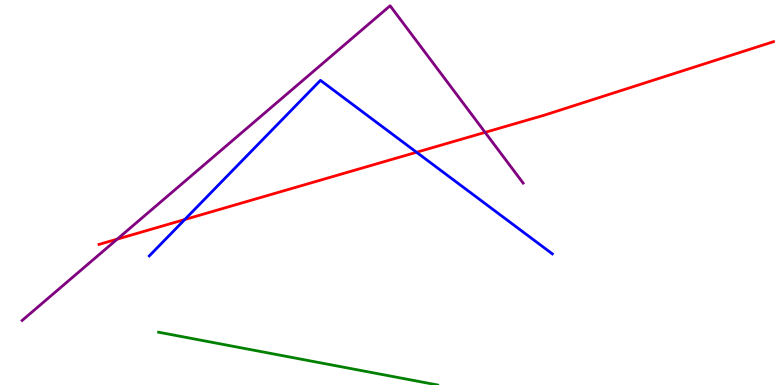[{'lines': ['blue', 'red'], 'intersections': [{'x': 2.38, 'y': 4.3}, {'x': 5.37, 'y': 6.05}]}, {'lines': ['green', 'red'], 'intersections': []}, {'lines': ['purple', 'red'], 'intersections': [{'x': 1.51, 'y': 3.79}, {'x': 6.26, 'y': 6.56}]}, {'lines': ['blue', 'green'], 'intersections': []}, {'lines': ['blue', 'purple'], 'intersections': []}, {'lines': ['green', 'purple'], 'intersections': []}]